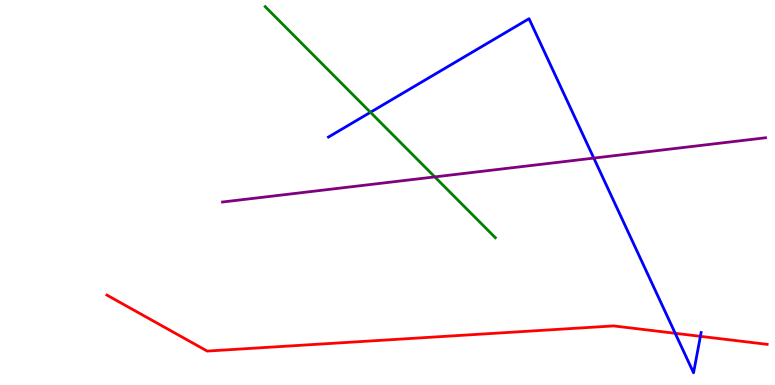[{'lines': ['blue', 'red'], 'intersections': [{'x': 8.71, 'y': 1.34}, {'x': 9.04, 'y': 1.26}]}, {'lines': ['green', 'red'], 'intersections': []}, {'lines': ['purple', 'red'], 'intersections': []}, {'lines': ['blue', 'green'], 'intersections': [{'x': 4.78, 'y': 7.08}]}, {'lines': ['blue', 'purple'], 'intersections': [{'x': 7.66, 'y': 5.89}]}, {'lines': ['green', 'purple'], 'intersections': [{'x': 5.61, 'y': 5.41}]}]